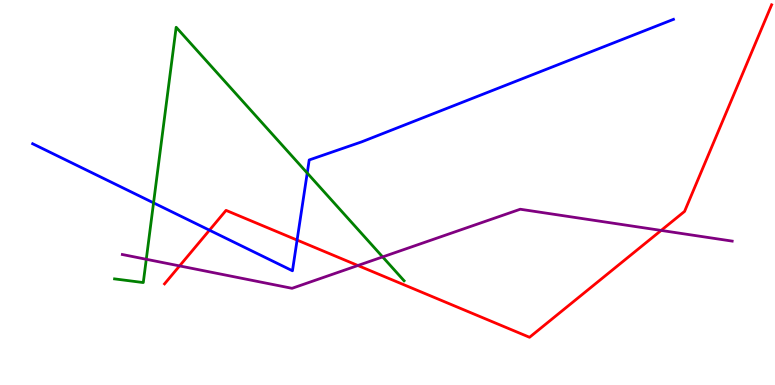[{'lines': ['blue', 'red'], 'intersections': [{'x': 2.7, 'y': 4.02}, {'x': 3.83, 'y': 3.76}]}, {'lines': ['green', 'red'], 'intersections': []}, {'lines': ['purple', 'red'], 'intersections': [{'x': 2.32, 'y': 3.09}, {'x': 4.62, 'y': 3.1}, {'x': 8.53, 'y': 4.02}]}, {'lines': ['blue', 'green'], 'intersections': [{'x': 1.98, 'y': 4.73}, {'x': 3.96, 'y': 5.51}]}, {'lines': ['blue', 'purple'], 'intersections': []}, {'lines': ['green', 'purple'], 'intersections': [{'x': 1.89, 'y': 3.27}, {'x': 4.94, 'y': 3.33}]}]